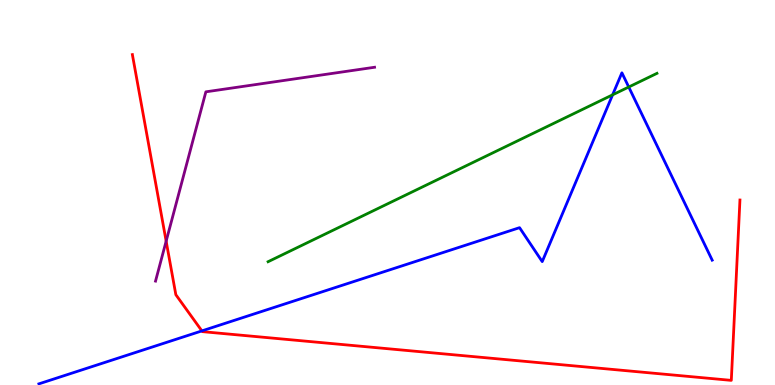[{'lines': ['blue', 'red'], 'intersections': [{'x': 2.61, 'y': 1.41}]}, {'lines': ['green', 'red'], 'intersections': []}, {'lines': ['purple', 'red'], 'intersections': [{'x': 2.14, 'y': 3.74}]}, {'lines': ['blue', 'green'], 'intersections': [{'x': 7.9, 'y': 7.54}, {'x': 8.11, 'y': 7.74}]}, {'lines': ['blue', 'purple'], 'intersections': []}, {'lines': ['green', 'purple'], 'intersections': []}]